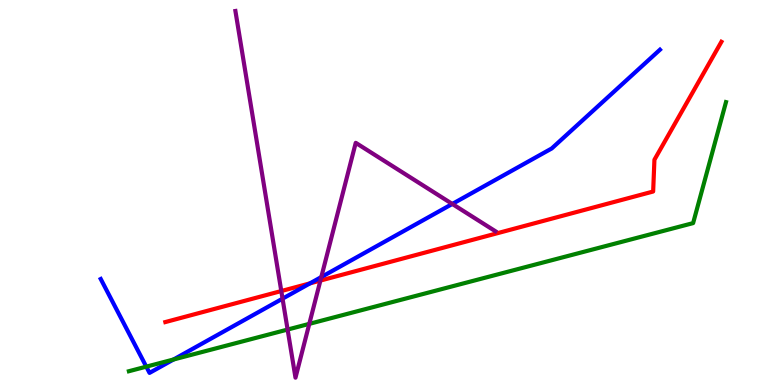[{'lines': ['blue', 'red'], 'intersections': [{'x': 4.0, 'y': 2.64}]}, {'lines': ['green', 'red'], 'intersections': []}, {'lines': ['purple', 'red'], 'intersections': [{'x': 3.63, 'y': 2.44}, {'x': 4.13, 'y': 2.71}]}, {'lines': ['blue', 'green'], 'intersections': [{'x': 1.89, 'y': 0.477}, {'x': 2.24, 'y': 0.662}]}, {'lines': ['blue', 'purple'], 'intersections': [{'x': 3.65, 'y': 2.24}, {'x': 4.15, 'y': 2.8}, {'x': 5.84, 'y': 4.7}]}, {'lines': ['green', 'purple'], 'intersections': [{'x': 3.71, 'y': 1.44}, {'x': 3.99, 'y': 1.59}]}]